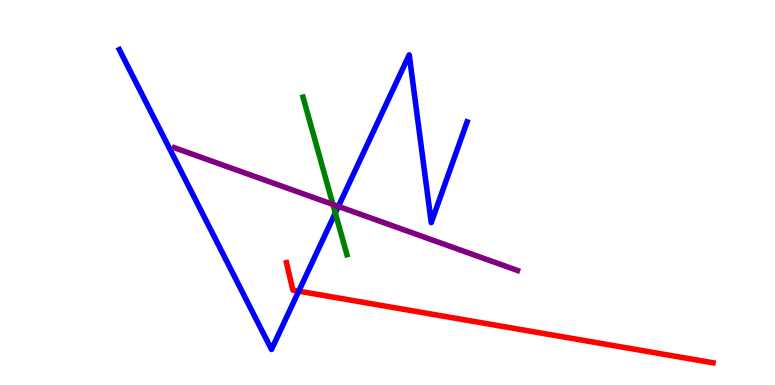[{'lines': ['blue', 'red'], 'intersections': [{'x': 3.85, 'y': 2.44}]}, {'lines': ['green', 'red'], 'intersections': []}, {'lines': ['purple', 'red'], 'intersections': []}, {'lines': ['blue', 'green'], 'intersections': [{'x': 4.33, 'y': 4.47}]}, {'lines': ['blue', 'purple'], 'intersections': [{'x': 4.37, 'y': 4.64}]}, {'lines': ['green', 'purple'], 'intersections': [{'x': 4.3, 'y': 4.69}]}]